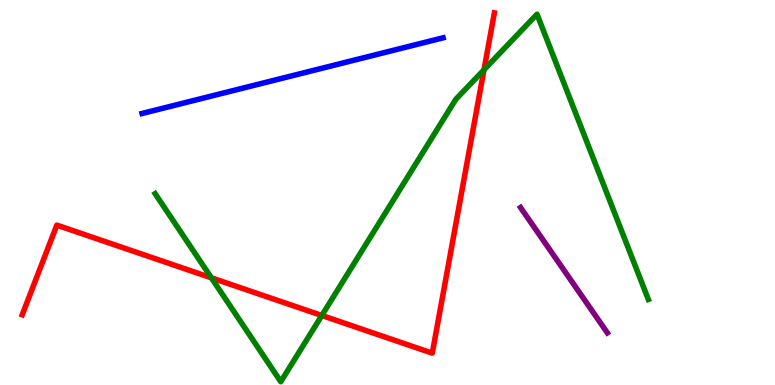[{'lines': ['blue', 'red'], 'intersections': []}, {'lines': ['green', 'red'], 'intersections': [{'x': 2.73, 'y': 2.78}, {'x': 4.15, 'y': 1.81}, {'x': 6.25, 'y': 8.19}]}, {'lines': ['purple', 'red'], 'intersections': []}, {'lines': ['blue', 'green'], 'intersections': []}, {'lines': ['blue', 'purple'], 'intersections': []}, {'lines': ['green', 'purple'], 'intersections': []}]